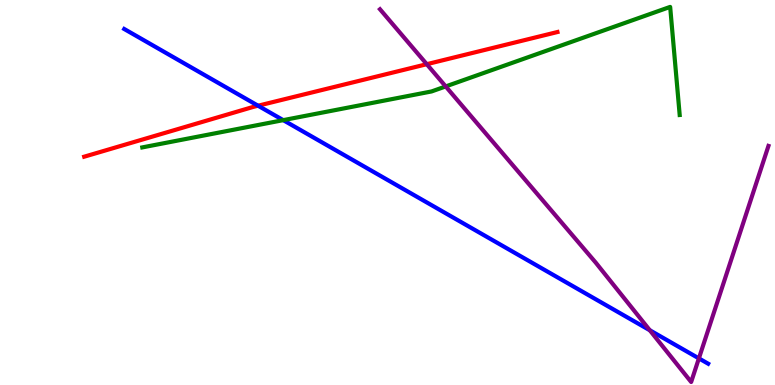[{'lines': ['blue', 'red'], 'intersections': [{'x': 3.33, 'y': 7.25}]}, {'lines': ['green', 'red'], 'intersections': []}, {'lines': ['purple', 'red'], 'intersections': [{'x': 5.51, 'y': 8.33}]}, {'lines': ['blue', 'green'], 'intersections': [{'x': 3.65, 'y': 6.88}]}, {'lines': ['blue', 'purple'], 'intersections': [{'x': 8.38, 'y': 1.42}, {'x': 9.02, 'y': 0.691}]}, {'lines': ['green', 'purple'], 'intersections': [{'x': 5.75, 'y': 7.75}]}]